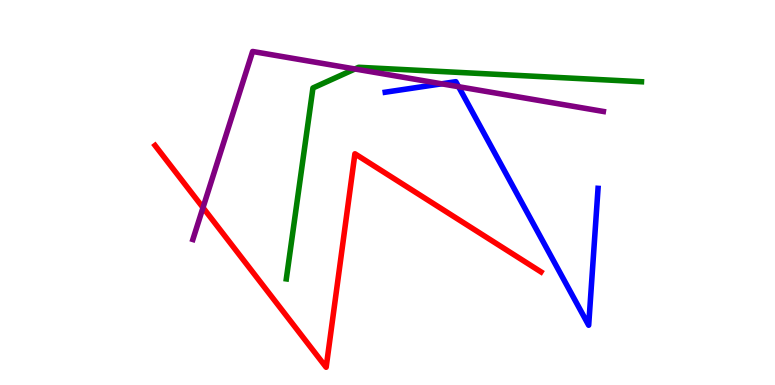[{'lines': ['blue', 'red'], 'intersections': []}, {'lines': ['green', 'red'], 'intersections': []}, {'lines': ['purple', 'red'], 'intersections': [{'x': 2.62, 'y': 4.61}]}, {'lines': ['blue', 'green'], 'intersections': []}, {'lines': ['blue', 'purple'], 'intersections': [{'x': 5.7, 'y': 7.82}, {'x': 5.92, 'y': 7.75}]}, {'lines': ['green', 'purple'], 'intersections': [{'x': 4.58, 'y': 8.21}]}]